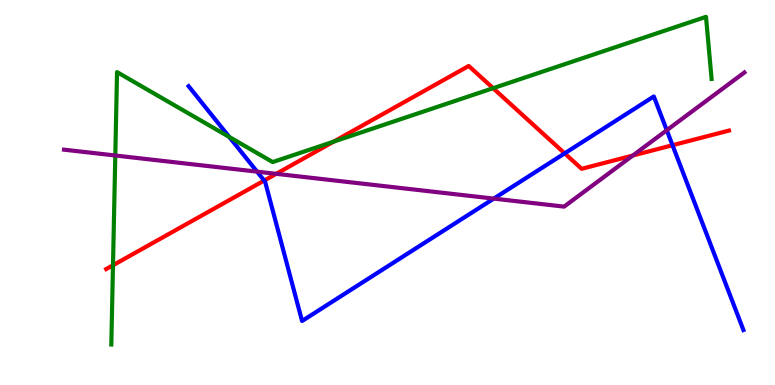[{'lines': ['blue', 'red'], 'intersections': [{'x': 3.41, 'y': 5.31}, {'x': 7.29, 'y': 6.02}, {'x': 8.68, 'y': 6.23}]}, {'lines': ['green', 'red'], 'intersections': [{'x': 1.46, 'y': 3.11}, {'x': 4.31, 'y': 6.32}, {'x': 6.36, 'y': 7.71}]}, {'lines': ['purple', 'red'], 'intersections': [{'x': 3.56, 'y': 5.48}, {'x': 8.16, 'y': 5.96}]}, {'lines': ['blue', 'green'], 'intersections': [{'x': 2.96, 'y': 6.44}]}, {'lines': ['blue', 'purple'], 'intersections': [{'x': 3.32, 'y': 5.54}, {'x': 6.37, 'y': 4.84}, {'x': 8.6, 'y': 6.62}]}, {'lines': ['green', 'purple'], 'intersections': [{'x': 1.49, 'y': 5.96}]}]